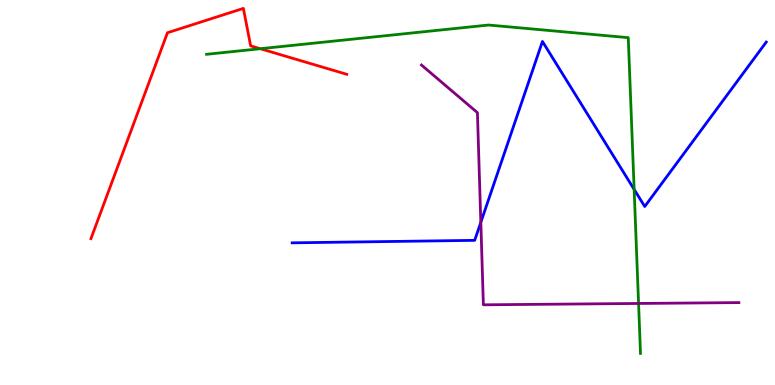[{'lines': ['blue', 'red'], 'intersections': []}, {'lines': ['green', 'red'], 'intersections': [{'x': 3.36, 'y': 8.73}]}, {'lines': ['purple', 'red'], 'intersections': []}, {'lines': ['blue', 'green'], 'intersections': [{'x': 8.18, 'y': 5.08}]}, {'lines': ['blue', 'purple'], 'intersections': [{'x': 6.2, 'y': 4.23}]}, {'lines': ['green', 'purple'], 'intersections': [{'x': 8.24, 'y': 2.12}]}]